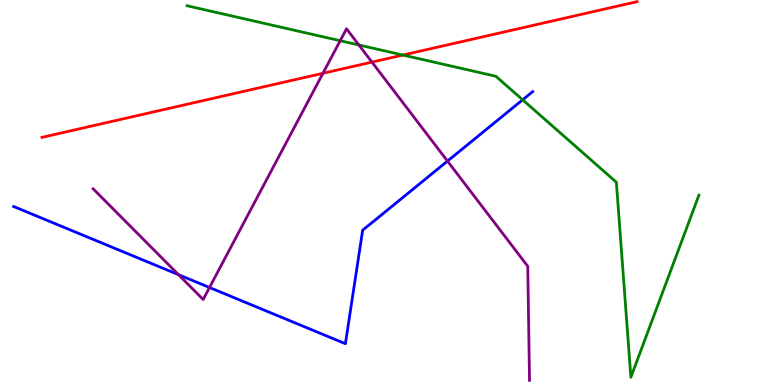[{'lines': ['blue', 'red'], 'intersections': []}, {'lines': ['green', 'red'], 'intersections': [{'x': 5.2, 'y': 8.57}]}, {'lines': ['purple', 'red'], 'intersections': [{'x': 4.17, 'y': 8.1}, {'x': 4.8, 'y': 8.39}]}, {'lines': ['blue', 'green'], 'intersections': [{'x': 6.74, 'y': 7.41}]}, {'lines': ['blue', 'purple'], 'intersections': [{'x': 2.3, 'y': 2.86}, {'x': 2.7, 'y': 2.53}, {'x': 5.77, 'y': 5.82}]}, {'lines': ['green', 'purple'], 'intersections': [{'x': 4.39, 'y': 8.94}, {'x': 4.63, 'y': 8.83}]}]